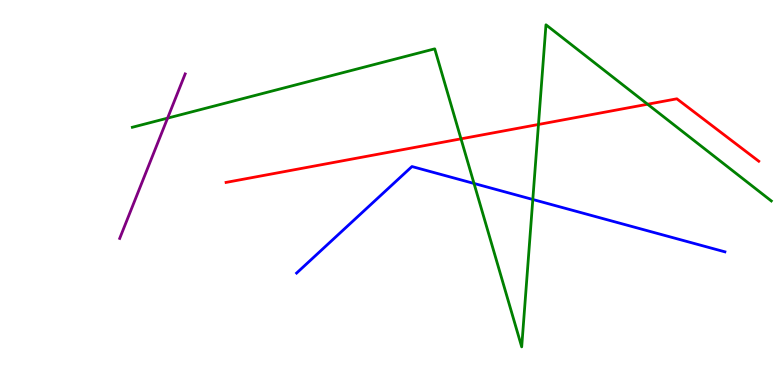[{'lines': ['blue', 'red'], 'intersections': []}, {'lines': ['green', 'red'], 'intersections': [{'x': 5.95, 'y': 6.39}, {'x': 6.95, 'y': 6.77}, {'x': 8.36, 'y': 7.29}]}, {'lines': ['purple', 'red'], 'intersections': []}, {'lines': ['blue', 'green'], 'intersections': [{'x': 6.12, 'y': 5.23}, {'x': 6.87, 'y': 4.82}]}, {'lines': ['blue', 'purple'], 'intersections': []}, {'lines': ['green', 'purple'], 'intersections': [{'x': 2.16, 'y': 6.93}]}]